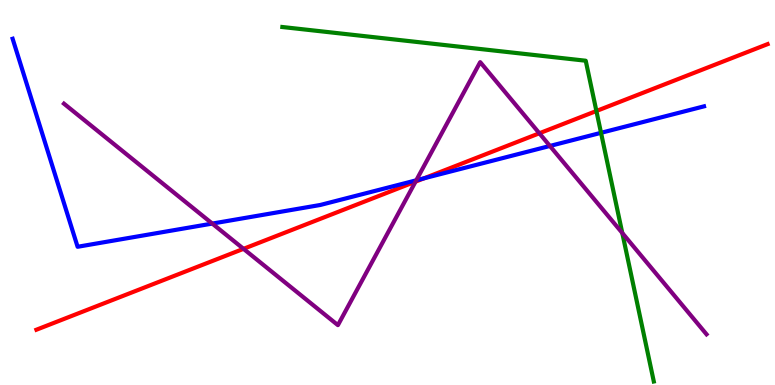[{'lines': ['blue', 'red'], 'intersections': [{'x': 5.47, 'y': 5.37}]}, {'lines': ['green', 'red'], 'intersections': [{'x': 7.7, 'y': 7.12}]}, {'lines': ['purple', 'red'], 'intersections': [{'x': 3.14, 'y': 3.54}, {'x': 5.36, 'y': 5.28}, {'x': 6.96, 'y': 6.54}]}, {'lines': ['blue', 'green'], 'intersections': [{'x': 7.76, 'y': 6.55}]}, {'lines': ['blue', 'purple'], 'intersections': [{'x': 2.74, 'y': 4.19}, {'x': 5.37, 'y': 5.32}, {'x': 7.1, 'y': 6.21}]}, {'lines': ['green', 'purple'], 'intersections': [{'x': 8.03, 'y': 3.95}]}]